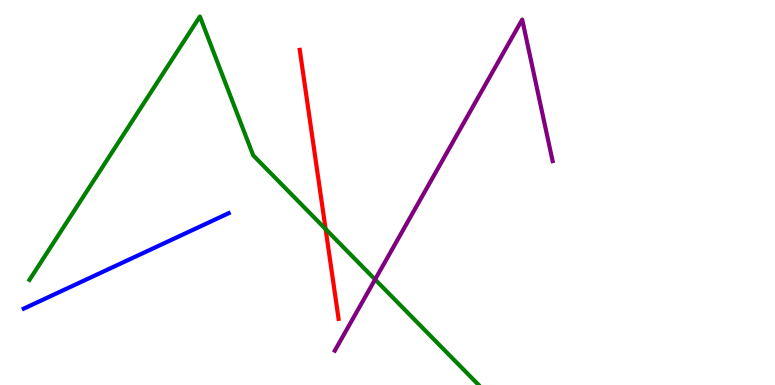[{'lines': ['blue', 'red'], 'intersections': []}, {'lines': ['green', 'red'], 'intersections': [{'x': 4.2, 'y': 4.05}]}, {'lines': ['purple', 'red'], 'intersections': []}, {'lines': ['blue', 'green'], 'intersections': []}, {'lines': ['blue', 'purple'], 'intersections': []}, {'lines': ['green', 'purple'], 'intersections': [{'x': 4.84, 'y': 2.74}]}]